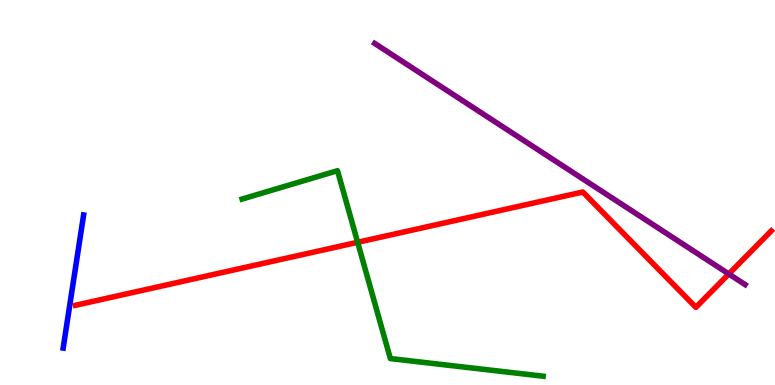[{'lines': ['blue', 'red'], 'intersections': []}, {'lines': ['green', 'red'], 'intersections': [{'x': 4.61, 'y': 3.71}]}, {'lines': ['purple', 'red'], 'intersections': [{'x': 9.4, 'y': 2.88}]}, {'lines': ['blue', 'green'], 'intersections': []}, {'lines': ['blue', 'purple'], 'intersections': []}, {'lines': ['green', 'purple'], 'intersections': []}]